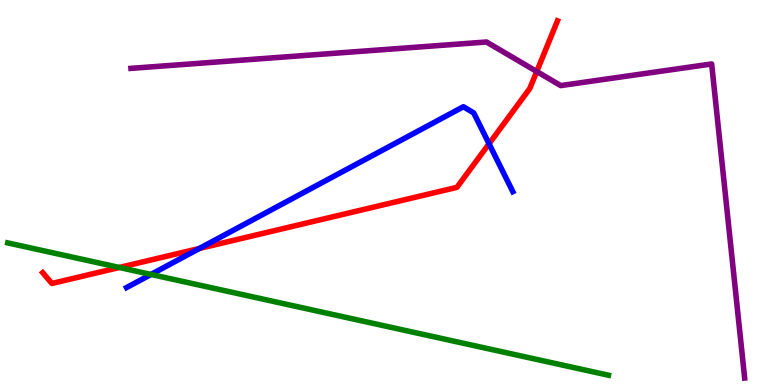[{'lines': ['blue', 'red'], 'intersections': [{'x': 2.57, 'y': 3.55}, {'x': 6.31, 'y': 6.27}]}, {'lines': ['green', 'red'], 'intersections': [{'x': 1.54, 'y': 3.05}]}, {'lines': ['purple', 'red'], 'intersections': [{'x': 6.93, 'y': 8.14}]}, {'lines': ['blue', 'green'], 'intersections': [{'x': 1.95, 'y': 2.87}]}, {'lines': ['blue', 'purple'], 'intersections': []}, {'lines': ['green', 'purple'], 'intersections': []}]